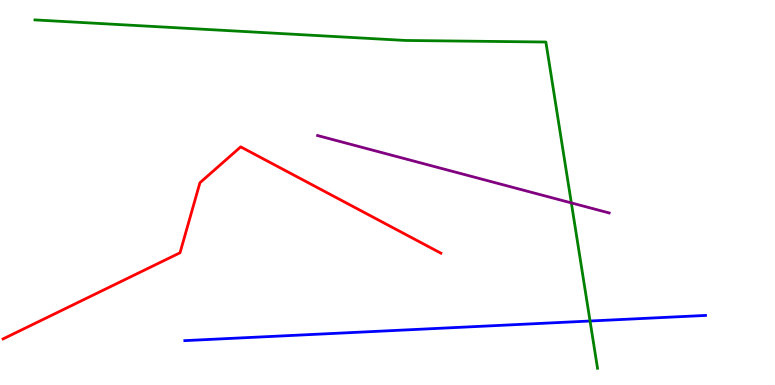[{'lines': ['blue', 'red'], 'intersections': []}, {'lines': ['green', 'red'], 'intersections': []}, {'lines': ['purple', 'red'], 'intersections': []}, {'lines': ['blue', 'green'], 'intersections': [{'x': 7.61, 'y': 1.66}]}, {'lines': ['blue', 'purple'], 'intersections': []}, {'lines': ['green', 'purple'], 'intersections': [{'x': 7.37, 'y': 4.73}]}]